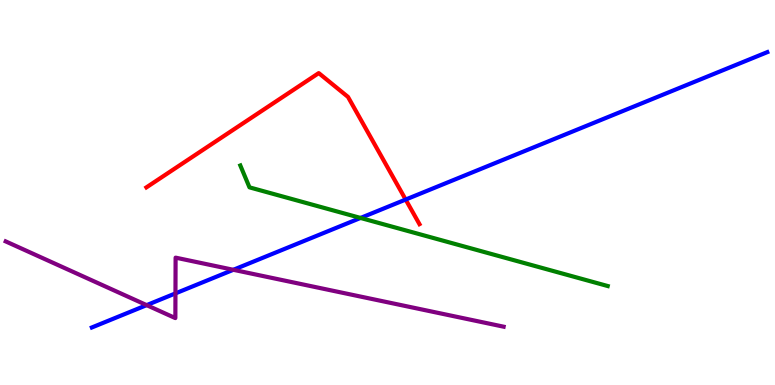[{'lines': ['blue', 'red'], 'intersections': [{'x': 5.23, 'y': 4.82}]}, {'lines': ['green', 'red'], 'intersections': []}, {'lines': ['purple', 'red'], 'intersections': []}, {'lines': ['blue', 'green'], 'intersections': [{'x': 4.65, 'y': 4.34}]}, {'lines': ['blue', 'purple'], 'intersections': [{'x': 1.89, 'y': 2.07}, {'x': 2.26, 'y': 2.38}, {'x': 3.01, 'y': 2.99}]}, {'lines': ['green', 'purple'], 'intersections': []}]